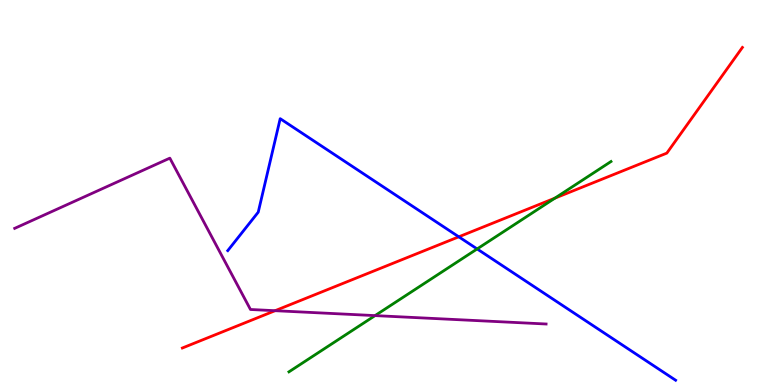[{'lines': ['blue', 'red'], 'intersections': [{'x': 5.92, 'y': 3.85}]}, {'lines': ['green', 'red'], 'intersections': [{'x': 7.16, 'y': 4.85}]}, {'lines': ['purple', 'red'], 'intersections': [{'x': 3.55, 'y': 1.93}]}, {'lines': ['blue', 'green'], 'intersections': [{'x': 6.16, 'y': 3.53}]}, {'lines': ['blue', 'purple'], 'intersections': []}, {'lines': ['green', 'purple'], 'intersections': [{'x': 4.84, 'y': 1.8}]}]